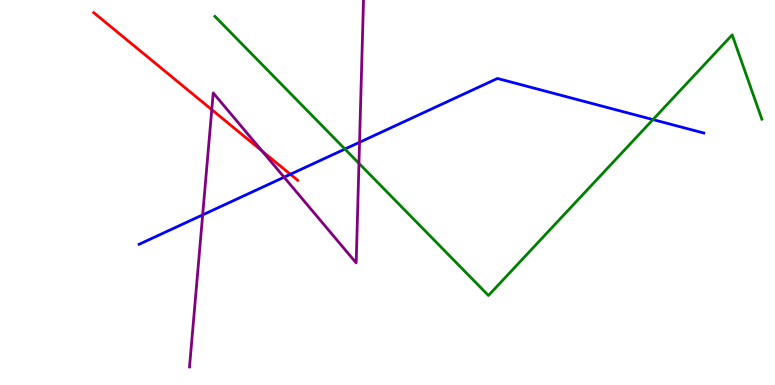[{'lines': ['blue', 'red'], 'intersections': [{'x': 3.75, 'y': 5.47}]}, {'lines': ['green', 'red'], 'intersections': []}, {'lines': ['purple', 'red'], 'intersections': [{'x': 2.73, 'y': 7.15}, {'x': 3.38, 'y': 6.08}]}, {'lines': ['blue', 'green'], 'intersections': [{'x': 4.45, 'y': 6.13}, {'x': 8.43, 'y': 6.89}]}, {'lines': ['blue', 'purple'], 'intersections': [{'x': 2.61, 'y': 4.42}, {'x': 3.67, 'y': 5.4}, {'x': 4.64, 'y': 6.3}]}, {'lines': ['green', 'purple'], 'intersections': [{'x': 4.63, 'y': 5.76}]}]